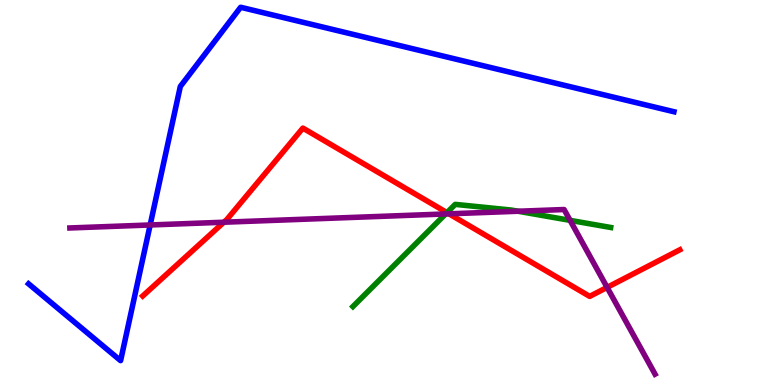[{'lines': ['blue', 'red'], 'intersections': []}, {'lines': ['green', 'red'], 'intersections': [{'x': 5.77, 'y': 4.48}]}, {'lines': ['purple', 'red'], 'intersections': [{'x': 2.89, 'y': 4.23}, {'x': 5.79, 'y': 4.45}, {'x': 7.83, 'y': 2.54}]}, {'lines': ['blue', 'green'], 'intersections': []}, {'lines': ['blue', 'purple'], 'intersections': [{'x': 1.94, 'y': 4.16}]}, {'lines': ['green', 'purple'], 'intersections': [{'x': 5.75, 'y': 4.44}, {'x': 6.68, 'y': 4.51}, {'x': 7.36, 'y': 4.28}]}]